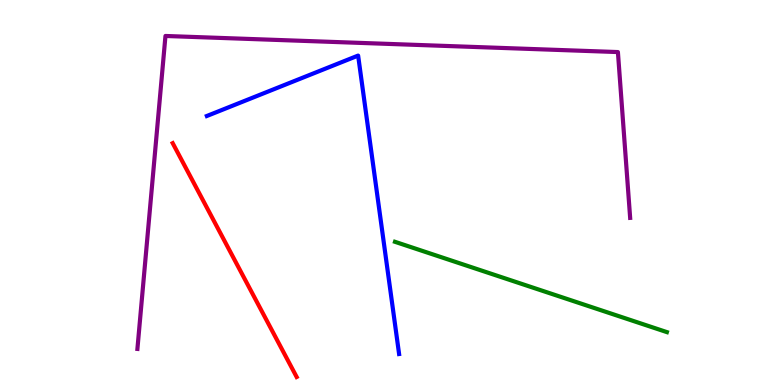[{'lines': ['blue', 'red'], 'intersections': []}, {'lines': ['green', 'red'], 'intersections': []}, {'lines': ['purple', 'red'], 'intersections': []}, {'lines': ['blue', 'green'], 'intersections': []}, {'lines': ['blue', 'purple'], 'intersections': []}, {'lines': ['green', 'purple'], 'intersections': []}]